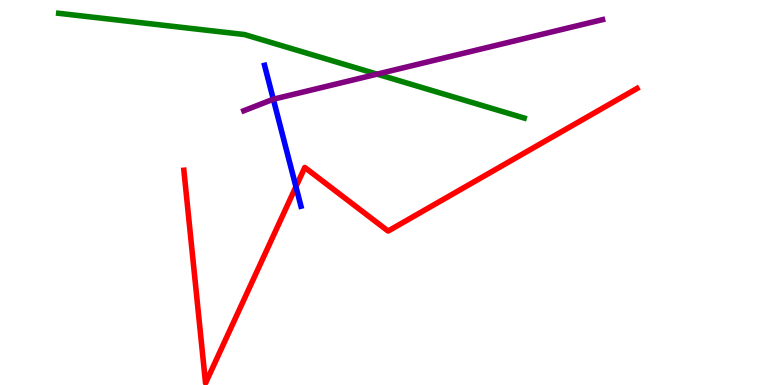[{'lines': ['blue', 'red'], 'intersections': [{'x': 3.82, 'y': 5.15}]}, {'lines': ['green', 'red'], 'intersections': []}, {'lines': ['purple', 'red'], 'intersections': []}, {'lines': ['blue', 'green'], 'intersections': []}, {'lines': ['blue', 'purple'], 'intersections': [{'x': 3.53, 'y': 7.42}]}, {'lines': ['green', 'purple'], 'intersections': [{'x': 4.87, 'y': 8.07}]}]